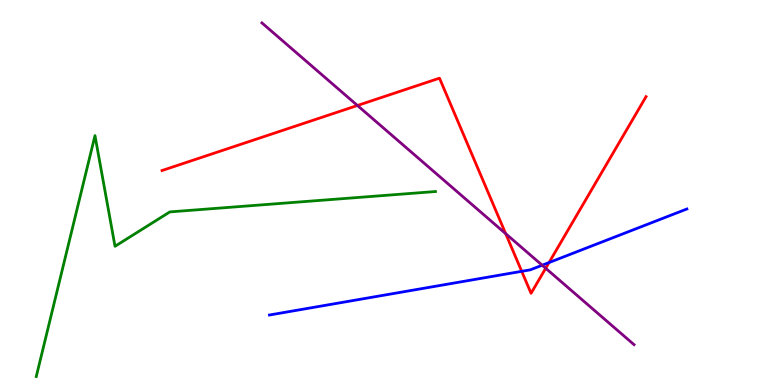[{'lines': ['blue', 'red'], 'intersections': [{'x': 6.73, 'y': 2.95}, {'x': 7.08, 'y': 3.18}]}, {'lines': ['green', 'red'], 'intersections': []}, {'lines': ['purple', 'red'], 'intersections': [{'x': 4.61, 'y': 7.26}, {'x': 6.52, 'y': 3.93}, {'x': 7.04, 'y': 3.03}]}, {'lines': ['blue', 'green'], 'intersections': []}, {'lines': ['blue', 'purple'], 'intersections': [{'x': 7.0, 'y': 3.11}]}, {'lines': ['green', 'purple'], 'intersections': []}]